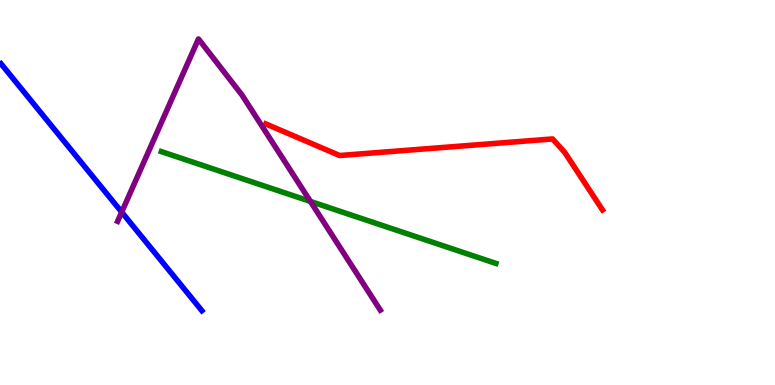[{'lines': ['blue', 'red'], 'intersections': []}, {'lines': ['green', 'red'], 'intersections': []}, {'lines': ['purple', 'red'], 'intersections': []}, {'lines': ['blue', 'green'], 'intersections': []}, {'lines': ['blue', 'purple'], 'intersections': [{'x': 1.57, 'y': 4.49}]}, {'lines': ['green', 'purple'], 'intersections': [{'x': 4.01, 'y': 4.77}]}]